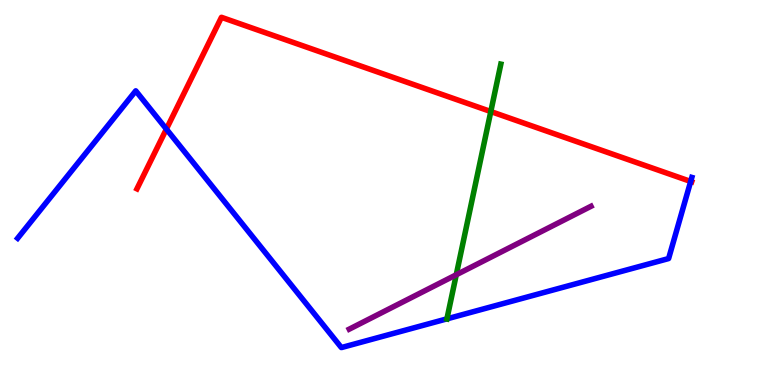[{'lines': ['blue', 'red'], 'intersections': [{'x': 2.15, 'y': 6.65}, {'x': 8.91, 'y': 5.29}]}, {'lines': ['green', 'red'], 'intersections': [{'x': 6.33, 'y': 7.1}]}, {'lines': ['purple', 'red'], 'intersections': []}, {'lines': ['blue', 'green'], 'intersections': [{'x': 5.77, 'y': 1.72}]}, {'lines': ['blue', 'purple'], 'intersections': []}, {'lines': ['green', 'purple'], 'intersections': [{'x': 5.89, 'y': 2.86}]}]